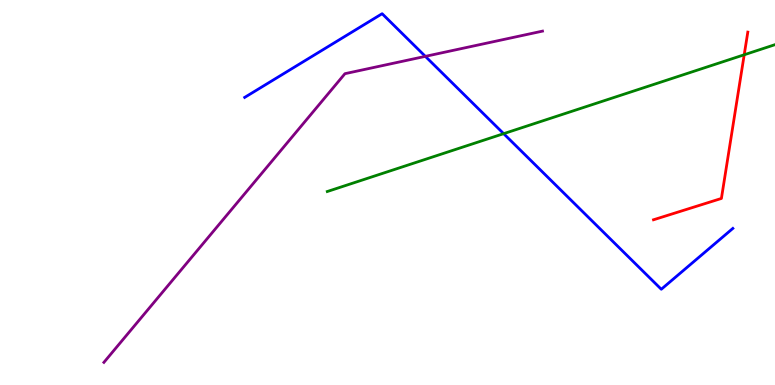[{'lines': ['blue', 'red'], 'intersections': []}, {'lines': ['green', 'red'], 'intersections': [{'x': 9.6, 'y': 8.58}]}, {'lines': ['purple', 'red'], 'intersections': []}, {'lines': ['blue', 'green'], 'intersections': [{'x': 6.5, 'y': 6.53}]}, {'lines': ['blue', 'purple'], 'intersections': [{'x': 5.49, 'y': 8.54}]}, {'lines': ['green', 'purple'], 'intersections': []}]